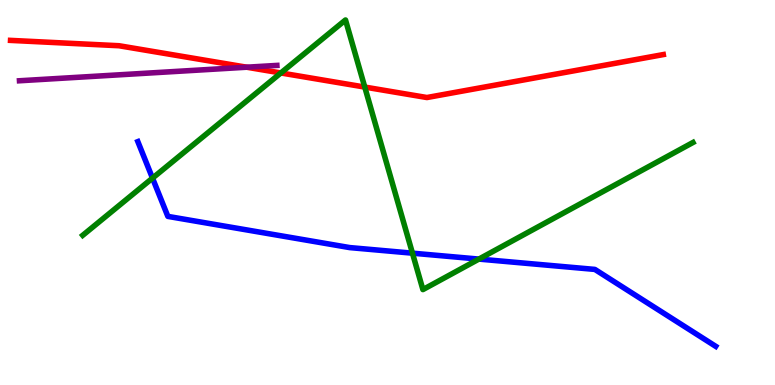[{'lines': ['blue', 'red'], 'intersections': []}, {'lines': ['green', 'red'], 'intersections': [{'x': 3.62, 'y': 8.1}, {'x': 4.71, 'y': 7.74}]}, {'lines': ['purple', 'red'], 'intersections': [{'x': 3.18, 'y': 8.25}]}, {'lines': ['blue', 'green'], 'intersections': [{'x': 1.97, 'y': 5.37}, {'x': 5.32, 'y': 3.42}, {'x': 6.18, 'y': 3.27}]}, {'lines': ['blue', 'purple'], 'intersections': []}, {'lines': ['green', 'purple'], 'intersections': []}]